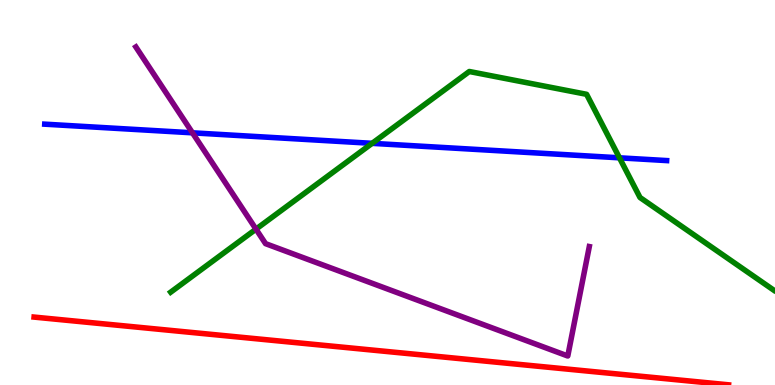[{'lines': ['blue', 'red'], 'intersections': []}, {'lines': ['green', 'red'], 'intersections': []}, {'lines': ['purple', 'red'], 'intersections': []}, {'lines': ['blue', 'green'], 'intersections': [{'x': 4.8, 'y': 6.28}, {'x': 7.99, 'y': 5.9}]}, {'lines': ['blue', 'purple'], 'intersections': [{'x': 2.48, 'y': 6.55}]}, {'lines': ['green', 'purple'], 'intersections': [{'x': 3.3, 'y': 4.05}]}]